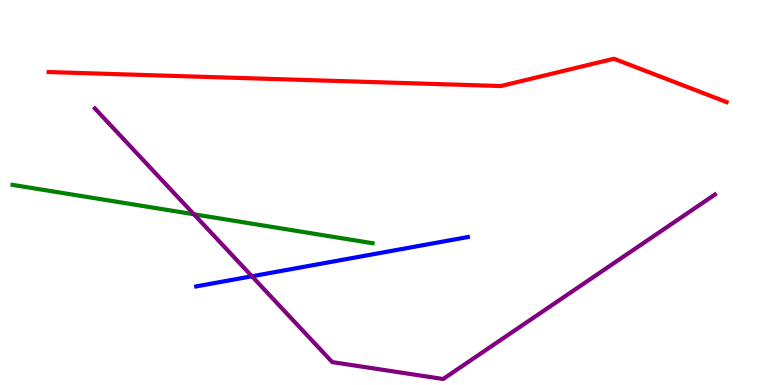[{'lines': ['blue', 'red'], 'intersections': []}, {'lines': ['green', 'red'], 'intersections': []}, {'lines': ['purple', 'red'], 'intersections': []}, {'lines': ['blue', 'green'], 'intersections': []}, {'lines': ['blue', 'purple'], 'intersections': [{'x': 3.25, 'y': 2.82}]}, {'lines': ['green', 'purple'], 'intersections': [{'x': 2.5, 'y': 4.43}]}]